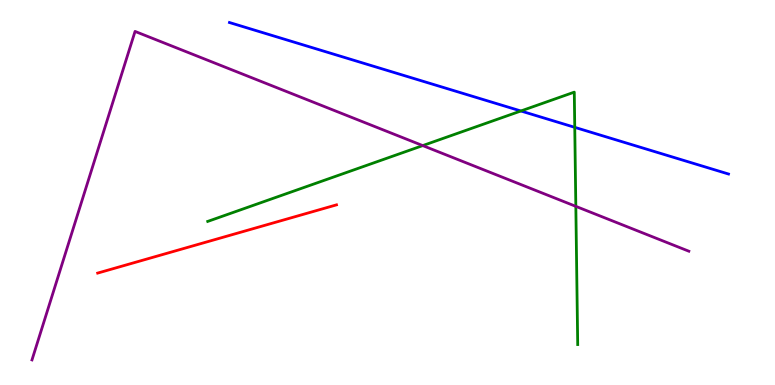[{'lines': ['blue', 'red'], 'intersections': []}, {'lines': ['green', 'red'], 'intersections': []}, {'lines': ['purple', 'red'], 'intersections': []}, {'lines': ['blue', 'green'], 'intersections': [{'x': 6.72, 'y': 7.12}, {'x': 7.42, 'y': 6.69}]}, {'lines': ['blue', 'purple'], 'intersections': []}, {'lines': ['green', 'purple'], 'intersections': [{'x': 5.45, 'y': 6.22}, {'x': 7.43, 'y': 4.64}]}]